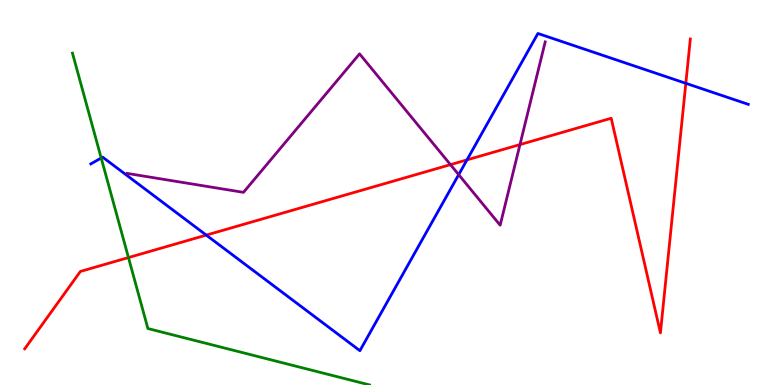[{'lines': ['blue', 'red'], 'intersections': [{'x': 2.66, 'y': 3.89}, {'x': 6.03, 'y': 5.85}, {'x': 8.85, 'y': 7.84}]}, {'lines': ['green', 'red'], 'intersections': [{'x': 1.66, 'y': 3.31}]}, {'lines': ['purple', 'red'], 'intersections': [{'x': 5.81, 'y': 5.72}, {'x': 6.71, 'y': 6.24}]}, {'lines': ['blue', 'green'], 'intersections': [{'x': 1.31, 'y': 5.9}]}, {'lines': ['blue', 'purple'], 'intersections': [{'x': 5.92, 'y': 5.46}]}, {'lines': ['green', 'purple'], 'intersections': []}]